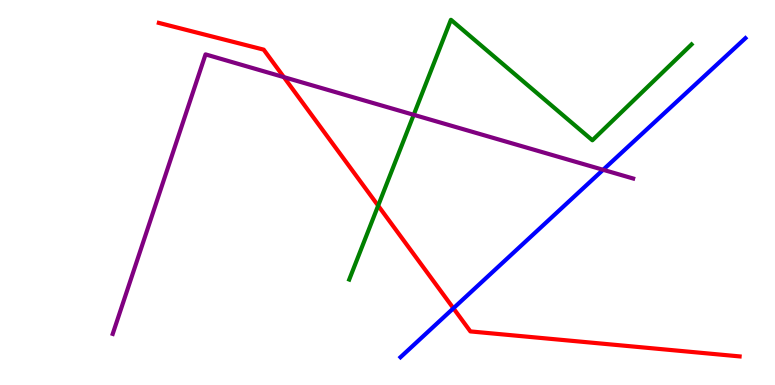[{'lines': ['blue', 'red'], 'intersections': [{'x': 5.85, 'y': 1.99}]}, {'lines': ['green', 'red'], 'intersections': [{'x': 4.88, 'y': 4.66}]}, {'lines': ['purple', 'red'], 'intersections': [{'x': 3.66, 'y': 8.0}]}, {'lines': ['blue', 'green'], 'intersections': []}, {'lines': ['blue', 'purple'], 'intersections': [{'x': 7.78, 'y': 5.59}]}, {'lines': ['green', 'purple'], 'intersections': [{'x': 5.34, 'y': 7.02}]}]